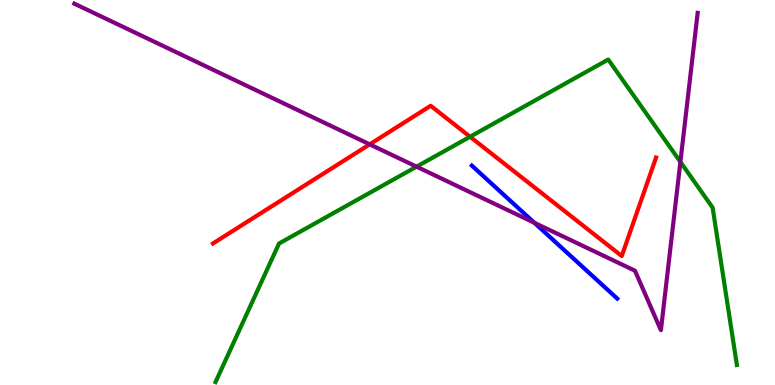[{'lines': ['blue', 'red'], 'intersections': []}, {'lines': ['green', 'red'], 'intersections': [{'x': 6.07, 'y': 6.45}]}, {'lines': ['purple', 'red'], 'intersections': [{'x': 4.77, 'y': 6.25}]}, {'lines': ['blue', 'green'], 'intersections': []}, {'lines': ['blue', 'purple'], 'intersections': [{'x': 6.9, 'y': 4.21}]}, {'lines': ['green', 'purple'], 'intersections': [{'x': 5.37, 'y': 5.67}, {'x': 8.78, 'y': 5.79}]}]